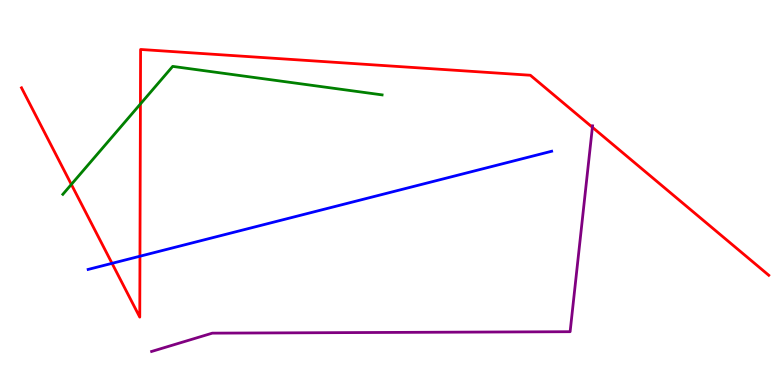[{'lines': ['blue', 'red'], 'intersections': [{'x': 1.45, 'y': 3.16}, {'x': 1.81, 'y': 3.34}]}, {'lines': ['green', 'red'], 'intersections': [{'x': 0.921, 'y': 5.21}, {'x': 1.81, 'y': 7.3}]}, {'lines': ['purple', 'red'], 'intersections': [{'x': 7.64, 'y': 6.69}]}, {'lines': ['blue', 'green'], 'intersections': []}, {'lines': ['blue', 'purple'], 'intersections': []}, {'lines': ['green', 'purple'], 'intersections': []}]